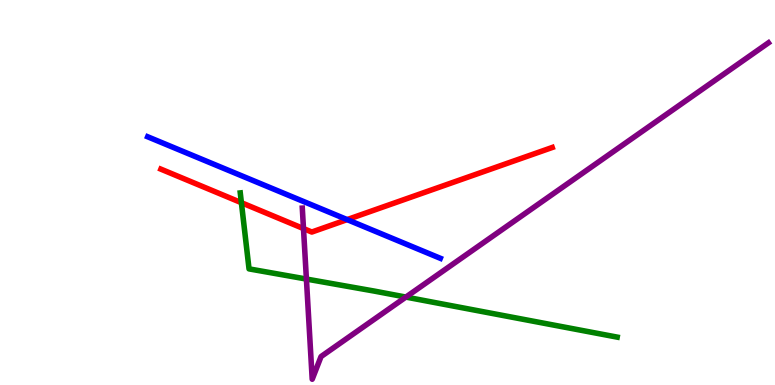[{'lines': ['blue', 'red'], 'intersections': [{'x': 4.48, 'y': 4.3}]}, {'lines': ['green', 'red'], 'intersections': [{'x': 3.11, 'y': 4.74}]}, {'lines': ['purple', 'red'], 'intersections': [{'x': 3.92, 'y': 4.06}]}, {'lines': ['blue', 'green'], 'intersections': []}, {'lines': ['blue', 'purple'], 'intersections': []}, {'lines': ['green', 'purple'], 'intersections': [{'x': 3.95, 'y': 2.75}, {'x': 5.24, 'y': 2.28}]}]